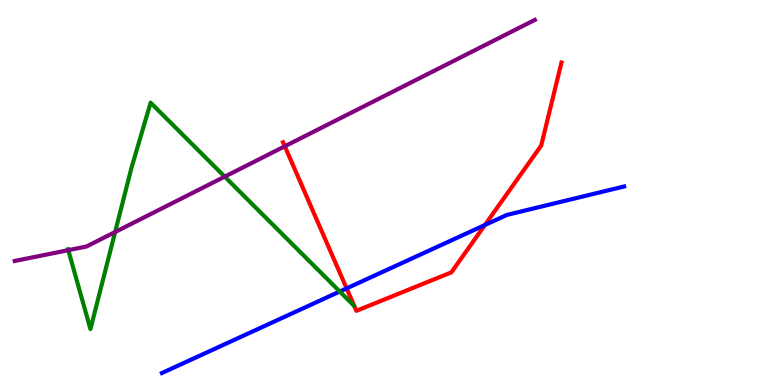[{'lines': ['blue', 'red'], 'intersections': [{'x': 4.47, 'y': 2.51}, {'x': 6.26, 'y': 4.16}]}, {'lines': ['green', 'red'], 'intersections': []}, {'lines': ['purple', 'red'], 'intersections': [{'x': 3.67, 'y': 6.2}]}, {'lines': ['blue', 'green'], 'intersections': [{'x': 4.38, 'y': 2.43}]}, {'lines': ['blue', 'purple'], 'intersections': []}, {'lines': ['green', 'purple'], 'intersections': [{'x': 0.881, 'y': 3.5}, {'x': 1.49, 'y': 3.97}, {'x': 2.9, 'y': 5.41}]}]